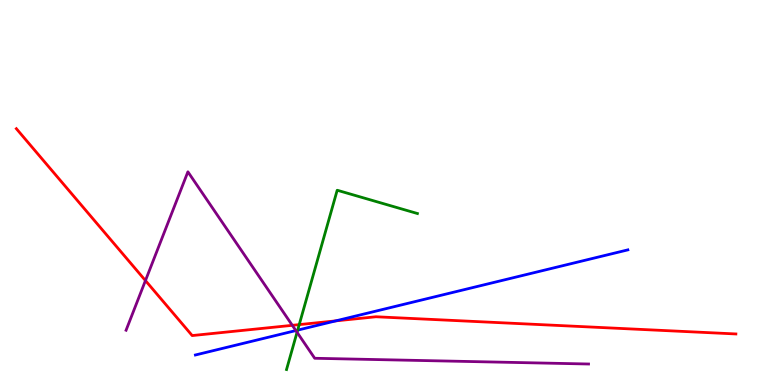[{'lines': ['blue', 'red'], 'intersections': [{'x': 4.33, 'y': 1.67}]}, {'lines': ['green', 'red'], 'intersections': [{'x': 3.86, 'y': 1.57}]}, {'lines': ['purple', 'red'], 'intersections': [{'x': 1.88, 'y': 2.71}, {'x': 3.77, 'y': 1.55}]}, {'lines': ['blue', 'green'], 'intersections': [{'x': 3.84, 'y': 1.43}]}, {'lines': ['blue', 'purple'], 'intersections': [{'x': 3.82, 'y': 1.41}]}, {'lines': ['green', 'purple'], 'intersections': [{'x': 3.83, 'y': 1.37}]}]